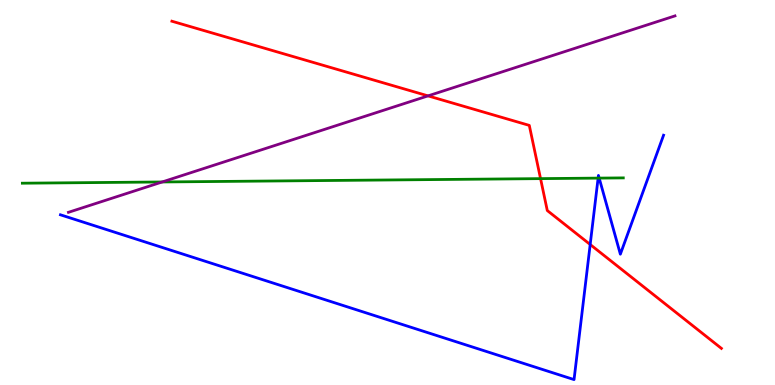[{'lines': ['blue', 'red'], 'intersections': [{'x': 7.62, 'y': 3.65}]}, {'lines': ['green', 'red'], 'intersections': [{'x': 6.97, 'y': 5.36}]}, {'lines': ['purple', 'red'], 'intersections': [{'x': 5.52, 'y': 7.51}]}, {'lines': ['blue', 'green'], 'intersections': [{'x': 7.72, 'y': 5.37}, {'x': 7.73, 'y': 5.37}]}, {'lines': ['blue', 'purple'], 'intersections': []}, {'lines': ['green', 'purple'], 'intersections': [{'x': 2.09, 'y': 5.27}]}]